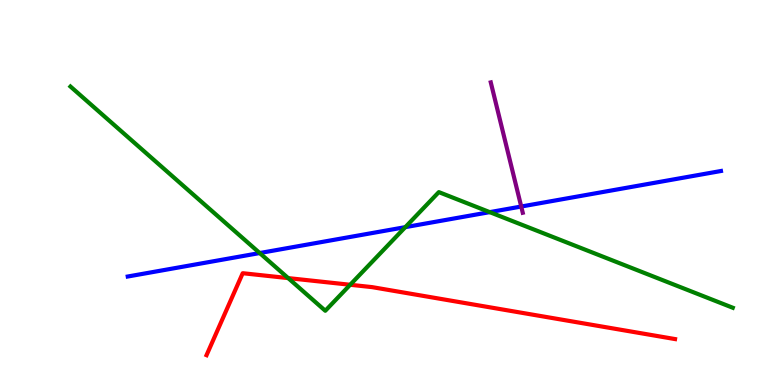[{'lines': ['blue', 'red'], 'intersections': []}, {'lines': ['green', 'red'], 'intersections': [{'x': 3.72, 'y': 2.78}, {'x': 4.52, 'y': 2.6}]}, {'lines': ['purple', 'red'], 'intersections': []}, {'lines': ['blue', 'green'], 'intersections': [{'x': 3.35, 'y': 3.43}, {'x': 5.23, 'y': 4.1}, {'x': 6.32, 'y': 4.49}]}, {'lines': ['blue', 'purple'], 'intersections': [{'x': 6.73, 'y': 4.64}]}, {'lines': ['green', 'purple'], 'intersections': []}]